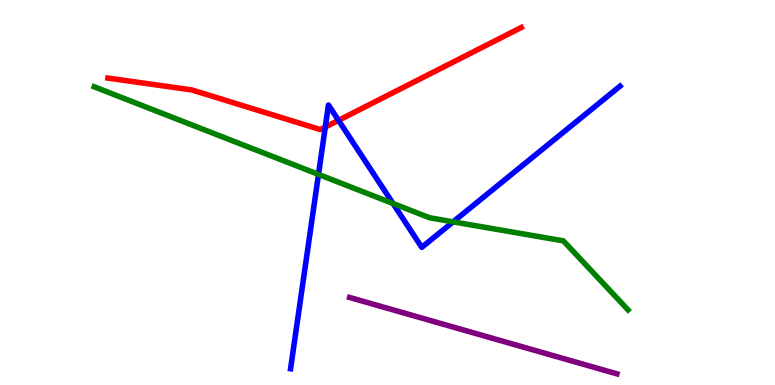[{'lines': ['blue', 'red'], 'intersections': [{'x': 4.2, 'y': 6.7}, {'x': 4.37, 'y': 6.87}]}, {'lines': ['green', 'red'], 'intersections': []}, {'lines': ['purple', 'red'], 'intersections': []}, {'lines': ['blue', 'green'], 'intersections': [{'x': 4.11, 'y': 5.47}, {'x': 5.07, 'y': 4.71}, {'x': 5.85, 'y': 4.24}]}, {'lines': ['blue', 'purple'], 'intersections': []}, {'lines': ['green', 'purple'], 'intersections': []}]